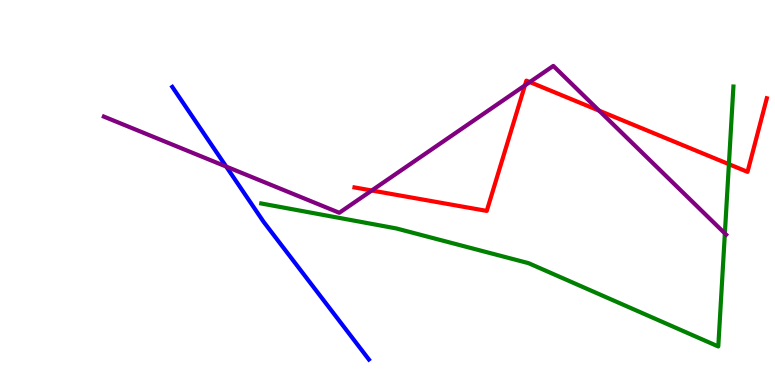[{'lines': ['blue', 'red'], 'intersections': []}, {'lines': ['green', 'red'], 'intersections': [{'x': 9.41, 'y': 5.74}]}, {'lines': ['purple', 'red'], 'intersections': [{'x': 4.8, 'y': 5.05}, {'x': 6.77, 'y': 7.78}, {'x': 6.84, 'y': 7.87}, {'x': 7.73, 'y': 7.13}]}, {'lines': ['blue', 'green'], 'intersections': []}, {'lines': ['blue', 'purple'], 'intersections': [{'x': 2.92, 'y': 5.67}]}, {'lines': ['green', 'purple'], 'intersections': [{'x': 9.35, 'y': 3.94}]}]